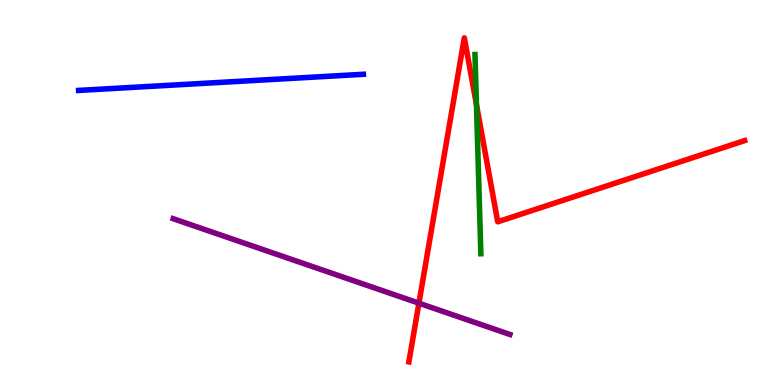[{'lines': ['blue', 'red'], 'intersections': []}, {'lines': ['green', 'red'], 'intersections': [{'x': 6.15, 'y': 7.28}]}, {'lines': ['purple', 'red'], 'intersections': [{'x': 5.41, 'y': 2.13}]}, {'lines': ['blue', 'green'], 'intersections': []}, {'lines': ['blue', 'purple'], 'intersections': []}, {'lines': ['green', 'purple'], 'intersections': []}]